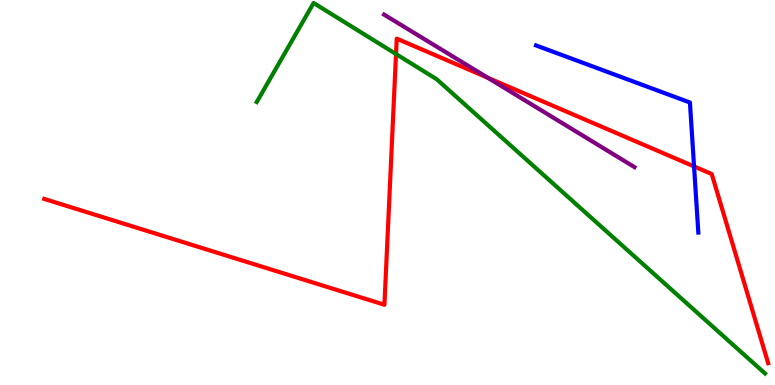[{'lines': ['blue', 'red'], 'intersections': [{'x': 8.96, 'y': 5.68}]}, {'lines': ['green', 'red'], 'intersections': [{'x': 5.11, 'y': 8.6}]}, {'lines': ['purple', 'red'], 'intersections': [{'x': 6.29, 'y': 7.98}]}, {'lines': ['blue', 'green'], 'intersections': []}, {'lines': ['blue', 'purple'], 'intersections': []}, {'lines': ['green', 'purple'], 'intersections': []}]